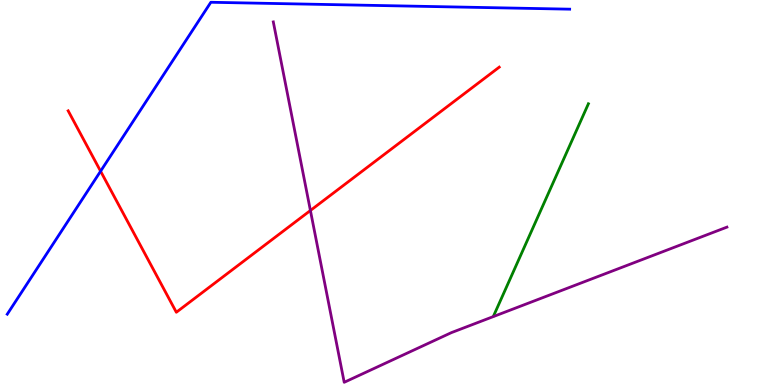[{'lines': ['blue', 'red'], 'intersections': [{'x': 1.3, 'y': 5.55}]}, {'lines': ['green', 'red'], 'intersections': []}, {'lines': ['purple', 'red'], 'intersections': [{'x': 4.01, 'y': 4.53}]}, {'lines': ['blue', 'green'], 'intersections': []}, {'lines': ['blue', 'purple'], 'intersections': []}, {'lines': ['green', 'purple'], 'intersections': []}]